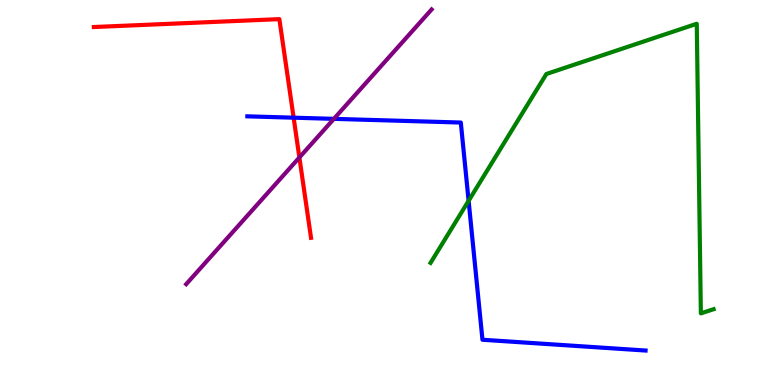[{'lines': ['blue', 'red'], 'intersections': [{'x': 3.79, 'y': 6.94}]}, {'lines': ['green', 'red'], 'intersections': []}, {'lines': ['purple', 'red'], 'intersections': [{'x': 3.86, 'y': 5.91}]}, {'lines': ['blue', 'green'], 'intersections': [{'x': 6.05, 'y': 4.78}]}, {'lines': ['blue', 'purple'], 'intersections': [{'x': 4.31, 'y': 6.91}]}, {'lines': ['green', 'purple'], 'intersections': []}]